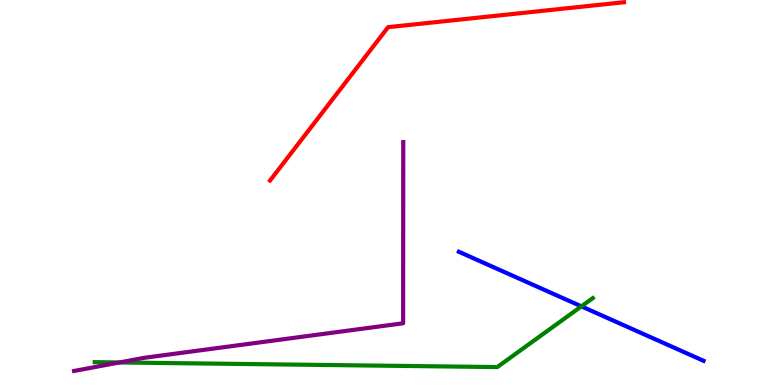[{'lines': ['blue', 'red'], 'intersections': []}, {'lines': ['green', 'red'], 'intersections': []}, {'lines': ['purple', 'red'], 'intersections': []}, {'lines': ['blue', 'green'], 'intersections': [{'x': 7.5, 'y': 2.04}]}, {'lines': ['blue', 'purple'], 'intersections': []}, {'lines': ['green', 'purple'], 'intersections': [{'x': 1.54, 'y': 0.585}]}]